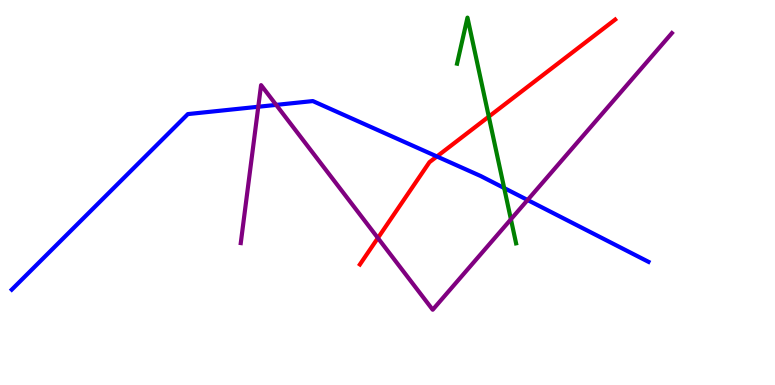[{'lines': ['blue', 'red'], 'intersections': [{'x': 5.64, 'y': 5.94}]}, {'lines': ['green', 'red'], 'intersections': [{'x': 6.31, 'y': 6.97}]}, {'lines': ['purple', 'red'], 'intersections': [{'x': 4.88, 'y': 3.82}]}, {'lines': ['blue', 'green'], 'intersections': [{'x': 6.51, 'y': 5.12}]}, {'lines': ['blue', 'purple'], 'intersections': [{'x': 3.33, 'y': 7.23}, {'x': 3.56, 'y': 7.28}, {'x': 6.81, 'y': 4.81}]}, {'lines': ['green', 'purple'], 'intersections': [{'x': 6.59, 'y': 4.3}]}]